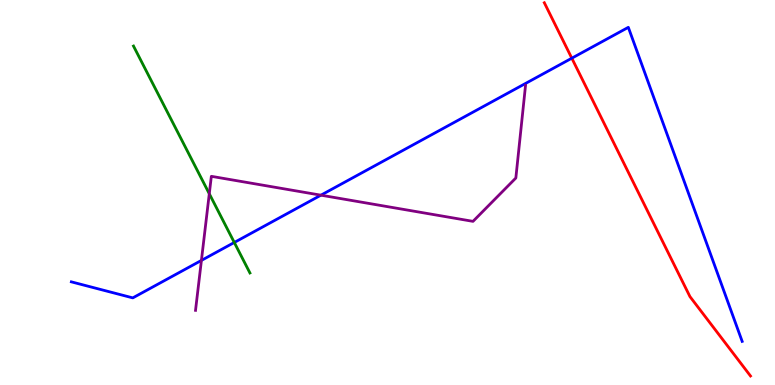[{'lines': ['blue', 'red'], 'intersections': [{'x': 7.38, 'y': 8.49}]}, {'lines': ['green', 'red'], 'intersections': []}, {'lines': ['purple', 'red'], 'intersections': []}, {'lines': ['blue', 'green'], 'intersections': [{'x': 3.02, 'y': 3.7}]}, {'lines': ['blue', 'purple'], 'intersections': [{'x': 2.6, 'y': 3.24}, {'x': 4.14, 'y': 4.93}]}, {'lines': ['green', 'purple'], 'intersections': [{'x': 2.7, 'y': 4.97}]}]